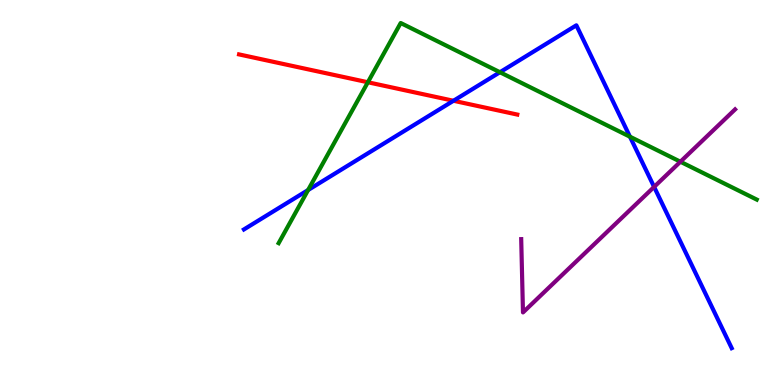[{'lines': ['blue', 'red'], 'intersections': [{'x': 5.85, 'y': 7.38}]}, {'lines': ['green', 'red'], 'intersections': [{'x': 4.75, 'y': 7.86}]}, {'lines': ['purple', 'red'], 'intersections': []}, {'lines': ['blue', 'green'], 'intersections': [{'x': 3.98, 'y': 5.06}, {'x': 6.45, 'y': 8.12}, {'x': 8.13, 'y': 6.45}]}, {'lines': ['blue', 'purple'], 'intersections': [{'x': 8.44, 'y': 5.15}]}, {'lines': ['green', 'purple'], 'intersections': [{'x': 8.78, 'y': 5.8}]}]